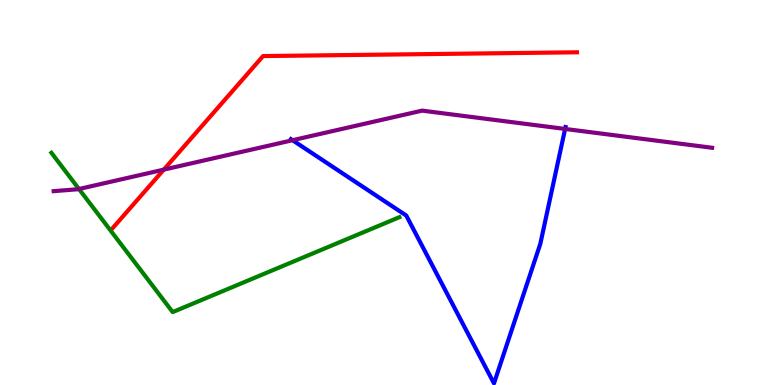[{'lines': ['blue', 'red'], 'intersections': []}, {'lines': ['green', 'red'], 'intersections': []}, {'lines': ['purple', 'red'], 'intersections': [{'x': 2.11, 'y': 5.59}]}, {'lines': ['blue', 'green'], 'intersections': []}, {'lines': ['blue', 'purple'], 'intersections': [{'x': 3.77, 'y': 6.36}, {'x': 7.29, 'y': 6.65}]}, {'lines': ['green', 'purple'], 'intersections': [{'x': 1.02, 'y': 5.09}]}]